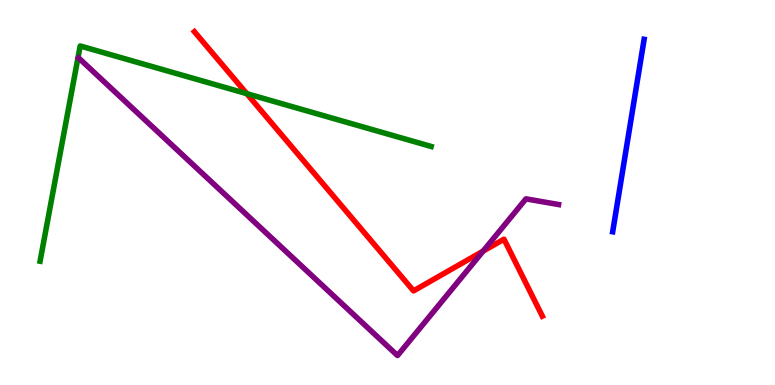[{'lines': ['blue', 'red'], 'intersections': []}, {'lines': ['green', 'red'], 'intersections': [{'x': 3.18, 'y': 7.57}]}, {'lines': ['purple', 'red'], 'intersections': [{'x': 6.23, 'y': 3.48}]}, {'lines': ['blue', 'green'], 'intersections': []}, {'lines': ['blue', 'purple'], 'intersections': []}, {'lines': ['green', 'purple'], 'intersections': []}]